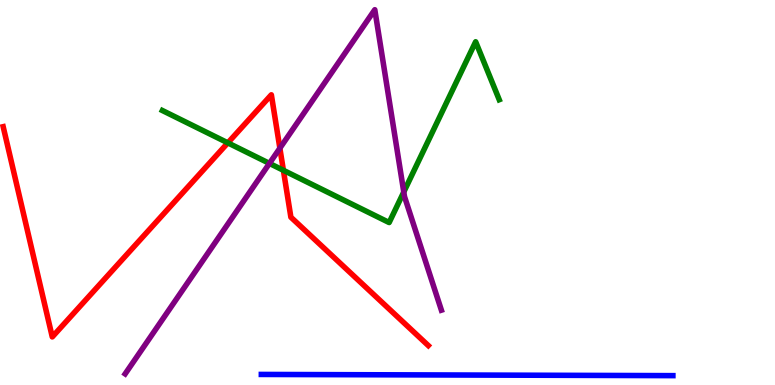[{'lines': ['blue', 'red'], 'intersections': []}, {'lines': ['green', 'red'], 'intersections': [{'x': 2.94, 'y': 6.29}, {'x': 3.66, 'y': 5.58}]}, {'lines': ['purple', 'red'], 'intersections': [{'x': 3.61, 'y': 6.15}]}, {'lines': ['blue', 'green'], 'intersections': []}, {'lines': ['blue', 'purple'], 'intersections': []}, {'lines': ['green', 'purple'], 'intersections': [{'x': 3.48, 'y': 5.76}, {'x': 5.21, 'y': 5.01}]}]